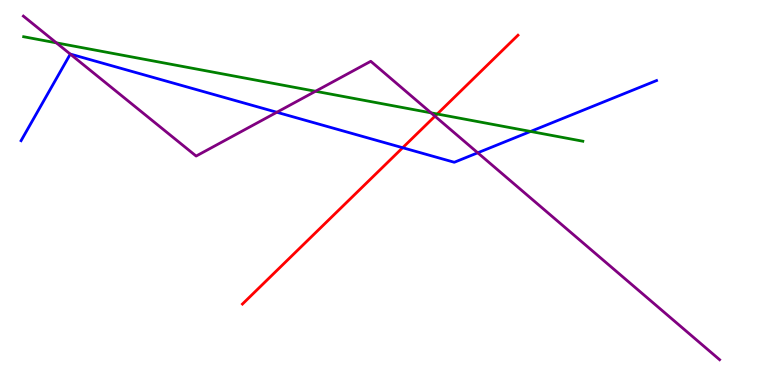[{'lines': ['blue', 'red'], 'intersections': [{'x': 5.2, 'y': 6.16}]}, {'lines': ['green', 'red'], 'intersections': [{'x': 5.64, 'y': 7.04}]}, {'lines': ['purple', 'red'], 'intersections': [{'x': 5.61, 'y': 6.98}]}, {'lines': ['blue', 'green'], 'intersections': [{'x': 6.85, 'y': 6.59}]}, {'lines': ['blue', 'purple'], 'intersections': [{'x': 0.907, 'y': 8.59}, {'x': 3.57, 'y': 7.08}, {'x': 6.16, 'y': 6.03}]}, {'lines': ['green', 'purple'], 'intersections': [{'x': 0.728, 'y': 8.89}, {'x': 4.07, 'y': 7.63}, {'x': 5.56, 'y': 7.07}]}]